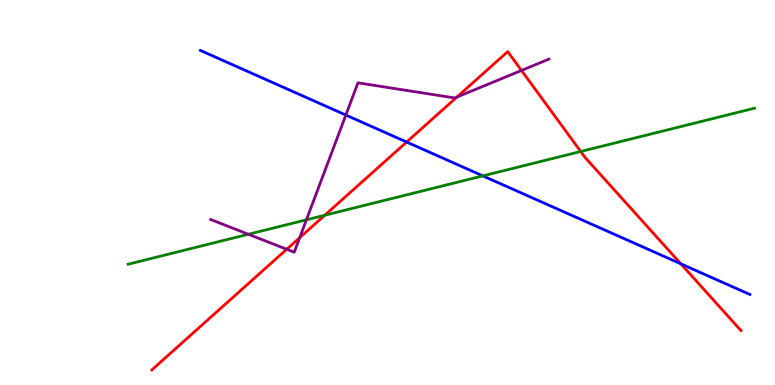[{'lines': ['blue', 'red'], 'intersections': [{'x': 5.25, 'y': 6.31}, {'x': 8.79, 'y': 3.15}]}, {'lines': ['green', 'red'], 'intersections': [{'x': 4.19, 'y': 4.41}, {'x': 7.49, 'y': 6.06}]}, {'lines': ['purple', 'red'], 'intersections': [{'x': 3.7, 'y': 3.53}, {'x': 3.87, 'y': 3.83}, {'x': 5.9, 'y': 7.48}, {'x': 6.73, 'y': 8.17}]}, {'lines': ['blue', 'green'], 'intersections': [{'x': 6.23, 'y': 5.43}]}, {'lines': ['blue', 'purple'], 'intersections': [{'x': 4.46, 'y': 7.01}]}, {'lines': ['green', 'purple'], 'intersections': [{'x': 3.21, 'y': 3.92}, {'x': 3.95, 'y': 4.29}]}]